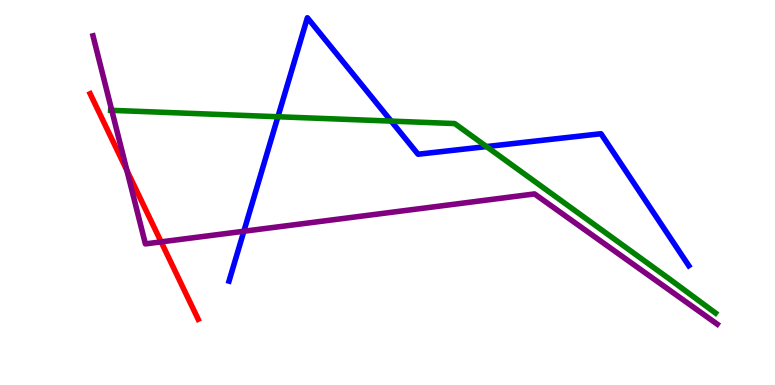[{'lines': ['blue', 'red'], 'intersections': []}, {'lines': ['green', 'red'], 'intersections': []}, {'lines': ['purple', 'red'], 'intersections': [{'x': 1.64, 'y': 5.57}, {'x': 2.08, 'y': 3.72}]}, {'lines': ['blue', 'green'], 'intersections': [{'x': 3.59, 'y': 6.97}, {'x': 5.05, 'y': 6.85}, {'x': 6.28, 'y': 6.19}]}, {'lines': ['blue', 'purple'], 'intersections': [{'x': 3.15, 'y': 3.99}]}, {'lines': ['green', 'purple'], 'intersections': [{'x': 1.44, 'y': 7.13}]}]